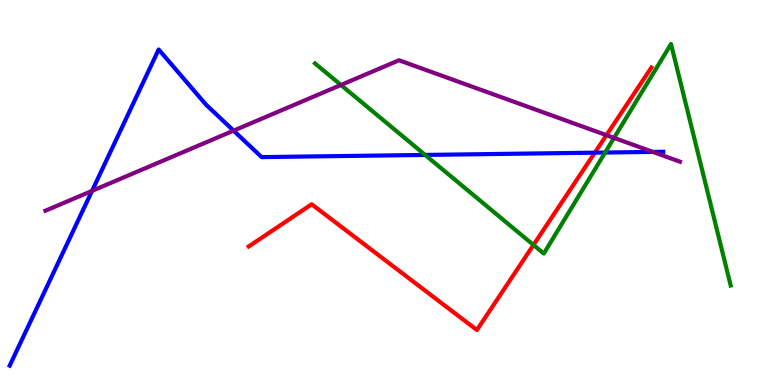[{'lines': ['blue', 'red'], 'intersections': [{'x': 7.67, 'y': 6.03}]}, {'lines': ['green', 'red'], 'intersections': [{'x': 6.88, 'y': 3.64}]}, {'lines': ['purple', 'red'], 'intersections': [{'x': 7.83, 'y': 6.49}]}, {'lines': ['blue', 'green'], 'intersections': [{'x': 5.49, 'y': 5.98}, {'x': 7.81, 'y': 6.04}]}, {'lines': ['blue', 'purple'], 'intersections': [{'x': 1.19, 'y': 5.04}, {'x': 3.01, 'y': 6.61}, {'x': 8.42, 'y': 6.05}]}, {'lines': ['green', 'purple'], 'intersections': [{'x': 4.4, 'y': 7.79}, {'x': 7.92, 'y': 6.42}]}]